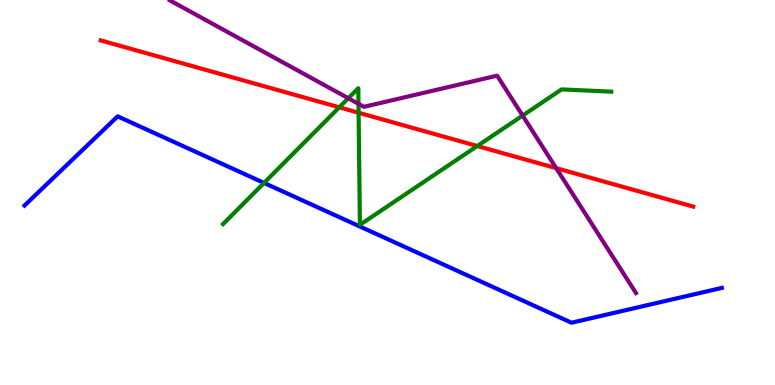[{'lines': ['blue', 'red'], 'intersections': []}, {'lines': ['green', 'red'], 'intersections': [{'x': 4.38, 'y': 7.21}, {'x': 4.63, 'y': 7.07}, {'x': 6.16, 'y': 6.21}]}, {'lines': ['purple', 'red'], 'intersections': [{'x': 7.18, 'y': 5.63}]}, {'lines': ['blue', 'green'], 'intersections': [{'x': 3.41, 'y': 5.25}]}, {'lines': ['blue', 'purple'], 'intersections': []}, {'lines': ['green', 'purple'], 'intersections': [{'x': 4.49, 'y': 7.45}, {'x': 4.63, 'y': 7.3}, {'x': 6.74, 'y': 7.0}]}]